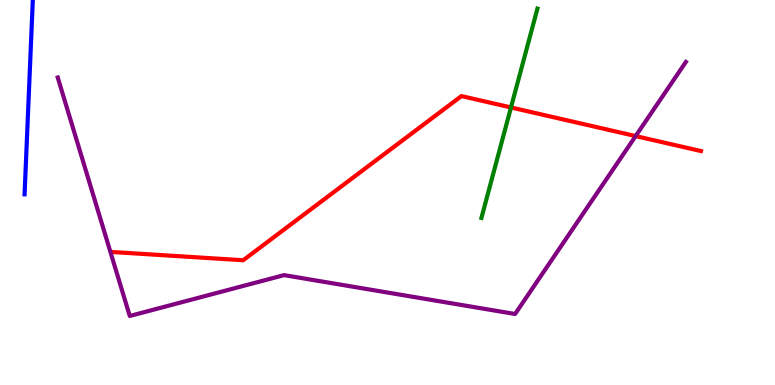[{'lines': ['blue', 'red'], 'intersections': []}, {'lines': ['green', 'red'], 'intersections': [{'x': 6.59, 'y': 7.21}]}, {'lines': ['purple', 'red'], 'intersections': [{'x': 8.2, 'y': 6.47}]}, {'lines': ['blue', 'green'], 'intersections': []}, {'lines': ['blue', 'purple'], 'intersections': []}, {'lines': ['green', 'purple'], 'intersections': []}]